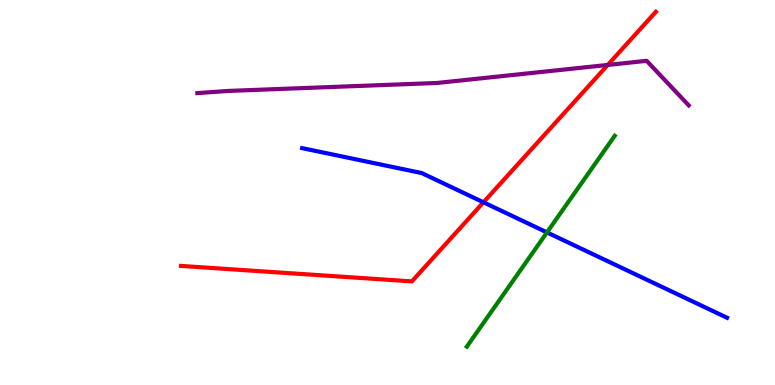[{'lines': ['blue', 'red'], 'intersections': [{'x': 6.24, 'y': 4.75}]}, {'lines': ['green', 'red'], 'intersections': []}, {'lines': ['purple', 'red'], 'intersections': [{'x': 7.84, 'y': 8.31}]}, {'lines': ['blue', 'green'], 'intersections': [{'x': 7.06, 'y': 3.96}]}, {'lines': ['blue', 'purple'], 'intersections': []}, {'lines': ['green', 'purple'], 'intersections': []}]